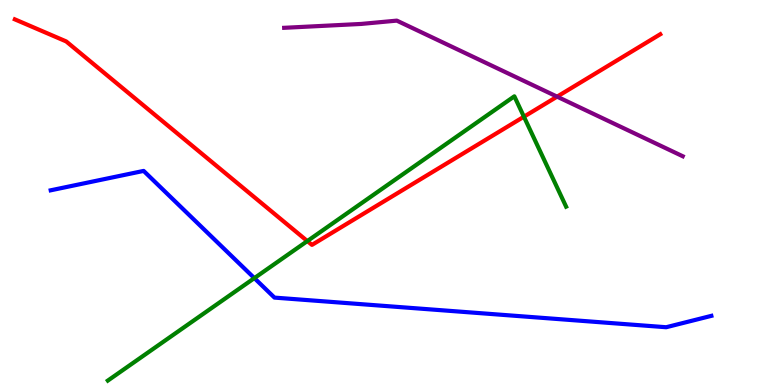[{'lines': ['blue', 'red'], 'intersections': []}, {'lines': ['green', 'red'], 'intersections': [{'x': 3.97, 'y': 3.74}, {'x': 6.76, 'y': 6.97}]}, {'lines': ['purple', 'red'], 'intersections': [{'x': 7.19, 'y': 7.49}]}, {'lines': ['blue', 'green'], 'intersections': [{'x': 3.28, 'y': 2.78}]}, {'lines': ['blue', 'purple'], 'intersections': []}, {'lines': ['green', 'purple'], 'intersections': []}]